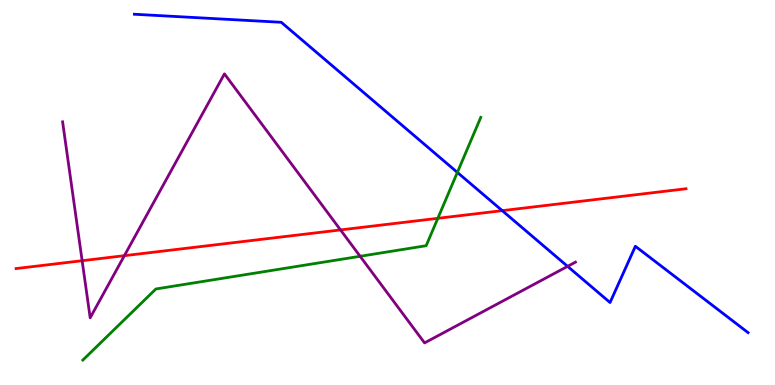[{'lines': ['blue', 'red'], 'intersections': [{'x': 6.48, 'y': 4.53}]}, {'lines': ['green', 'red'], 'intersections': [{'x': 5.65, 'y': 4.33}]}, {'lines': ['purple', 'red'], 'intersections': [{'x': 1.06, 'y': 3.23}, {'x': 1.6, 'y': 3.36}, {'x': 4.39, 'y': 4.03}]}, {'lines': ['blue', 'green'], 'intersections': [{'x': 5.9, 'y': 5.52}]}, {'lines': ['blue', 'purple'], 'intersections': [{'x': 7.32, 'y': 3.08}]}, {'lines': ['green', 'purple'], 'intersections': [{'x': 4.65, 'y': 3.34}]}]